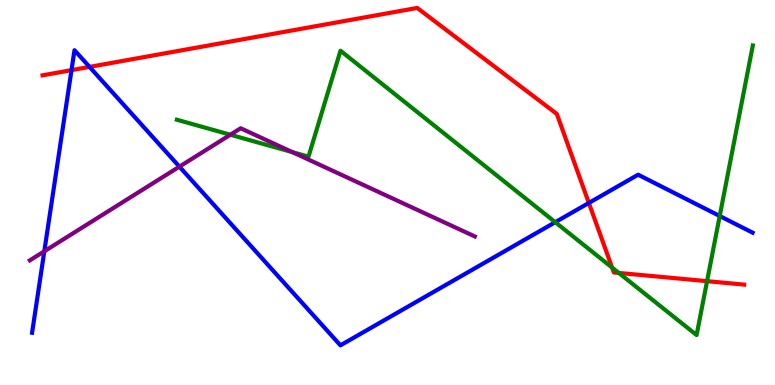[{'lines': ['blue', 'red'], 'intersections': [{'x': 0.923, 'y': 8.18}, {'x': 1.16, 'y': 8.26}, {'x': 7.6, 'y': 4.73}]}, {'lines': ['green', 'red'], 'intersections': [{'x': 7.9, 'y': 3.05}, {'x': 7.98, 'y': 2.91}, {'x': 9.12, 'y': 2.7}]}, {'lines': ['purple', 'red'], 'intersections': []}, {'lines': ['blue', 'green'], 'intersections': [{'x': 7.16, 'y': 4.23}, {'x': 9.29, 'y': 4.39}]}, {'lines': ['blue', 'purple'], 'intersections': [{'x': 0.572, 'y': 3.47}, {'x': 2.31, 'y': 5.67}]}, {'lines': ['green', 'purple'], 'intersections': [{'x': 2.97, 'y': 6.5}, {'x': 3.77, 'y': 6.05}]}]